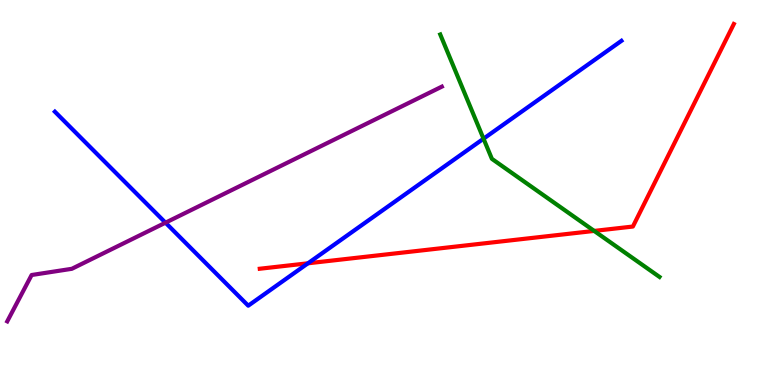[{'lines': ['blue', 'red'], 'intersections': [{'x': 3.97, 'y': 3.16}]}, {'lines': ['green', 'red'], 'intersections': [{'x': 7.67, 'y': 4.0}]}, {'lines': ['purple', 'red'], 'intersections': []}, {'lines': ['blue', 'green'], 'intersections': [{'x': 6.24, 'y': 6.4}]}, {'lines': ['blue', 'purple'], 'intersections': [{'x': 2.14, 'y': 4.22}]}, {'lines': ['green', 'purple'], 'intersections': []}]